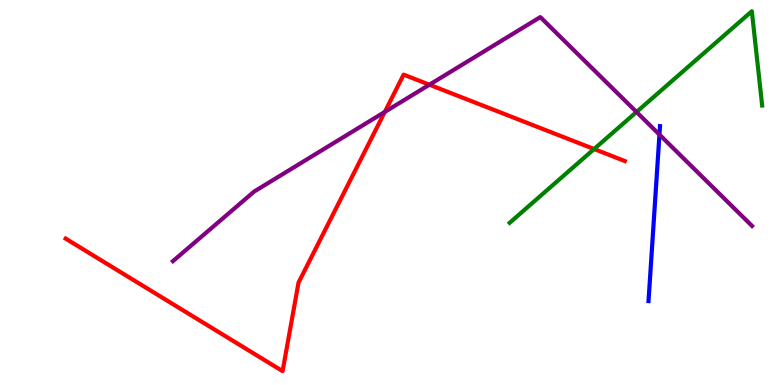[{'lines': ['blue', 'red'], 'intersections': []}, {'lines': ['green', 'red'], 'intersections': [{'x': 7.67, 'y': 6.13}]}, {'lines': ['purple', 'red'], 'intersections': [{'x': 4.97, 'y': 7.09}, {'x': 5.54, 'y': 7.8}]}, {'lines': ['blue', 'green'], 'intersections': []}, {'lines': ['blue', 'purple'], 'intersections': [{'x': 8.51, 'y': 6.5}]}, {'lines': ['green', 'purple'], 'intersections': [{'x': 8.21, 'y': 7.09}]}]